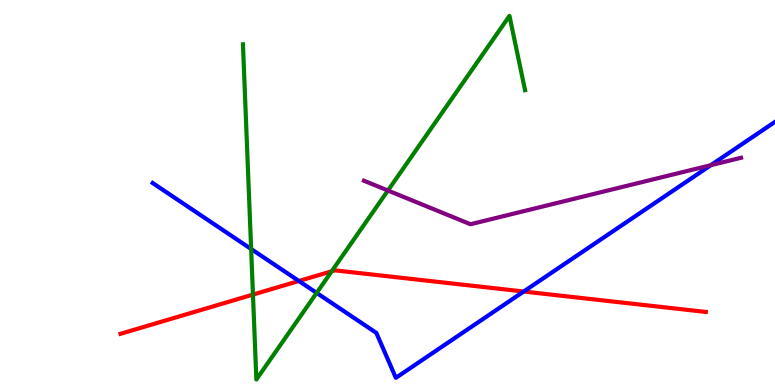[{'lines': ['blue', 'red'], 'intersections': [{'x': 3.86, 'y': 2.7}, {'x': 6.76, 'y': 2.43}]}, {'lines': ['green', 'red'], 'intersections': [{'x': 3.26, 'y': 2.35}, {'x': 4.28, 'y': 2.95}]}, {'lines': ['purple', 'red'], 'intersections': []}, {'lines': ['blue', 'green'], 'intersections': [{'x': 3.24, 'y': 3.53}, {'x': 4.09, 'y': 2.39}]}, {'lines': ['blue', 'purple'], 'intersections': [{'x': 9.17, 'y': 5.71}]}, {'lines': ['green', 'purple'], 'intersections': [{'x': 5.01, 'y': 5.05}]}]